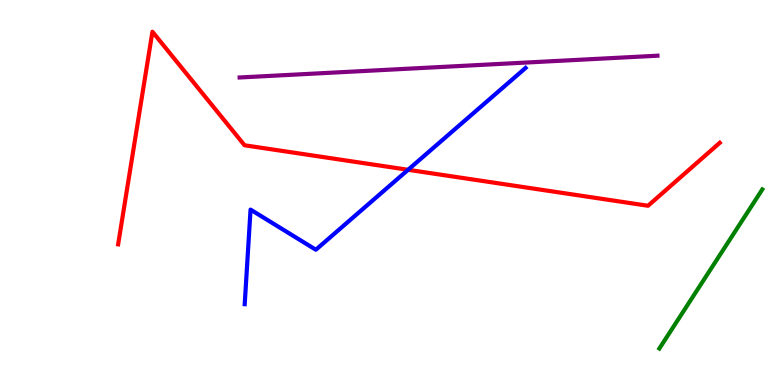[{'lines': ['blue', 'red'], 'intersections': [{'x': 5.27, 'y': 5.59}]}, {'lines': ['green', 'red'], 'intersections': []}, {'lines': ['purple', 'red'], 'intersections': []}, {'lines': ['blue', 'green'], 'intersections': []}, {'lines': ['blue', 'purple'], 'intersections': []}, {'lines': ['green', 'purple'], 'intersections': []}]